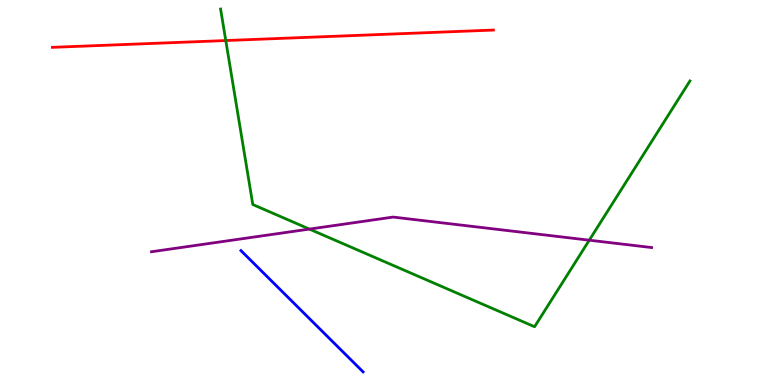[{'lines': ['blue', 'red'], 'intersections': []}, {'lines': ['green', 'red'], 'intersections': [{'x': 2.91, 'y': 8.95}]}, {'lines': ['purple', 'red'], 'intersections': []}, {'lines': ['blue', 'green'], 'intersections': []}, {'lines': ['blue', 'purple'], 'intersections': []}, {'lines': ['green', 'purple'], 'intersections': [{'x': 3.99, 'y': 4.05}, {'x': 7.6, 'y': 3.76}]}]